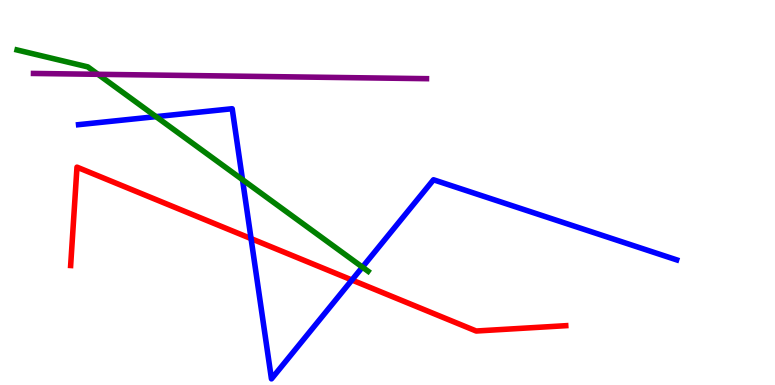[{'lines': ['blue', 'red'], 'intersections': [{'x': 3.24, 'y': 3.8}, {'x': 4.54, 'y': 2.73}]}, {'lines': ['green', 'red'], 'intersections': []}, {'lines': ['purple', 'red'], 'intersections': []}, {'lines': ['blue', 'green'], 'intersections': [{'x': 2.01, 'y': 6.97}, {'x': 3.13, 'y': 5.33}, {'x': 4.68, 'y': 3.06}]}, {'lines': ['blue', 'purple'], 'intersections': []}, {'lines': ['green', 'purple'], 'intersections': [{'x': 1.26, 'y': 8.07}]}]